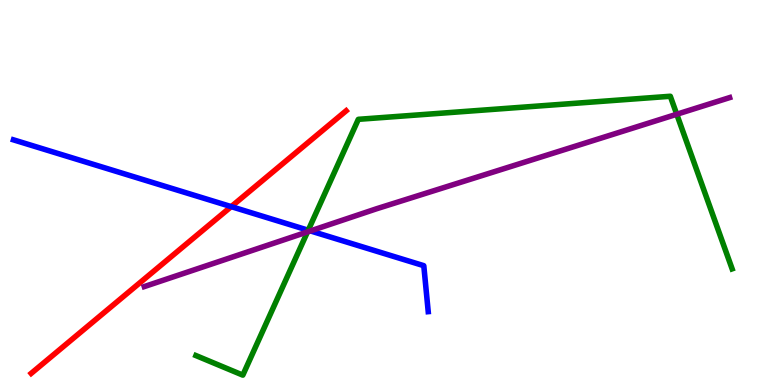[{'lines': ['blue', 'red'], 'intersections': [{'x': 2.98, 'y': 4.63}]}, {'lines': ['green', 'red'], 'intersections': []}, {'lines': ['purple', 'red'], 'intersections': []}, {'lines': ['blue', 'green'], 'intersections': [{'x': 3.98, 'y': 4.02}]}, {'lines': ['blue', 'purple'], 'intersections': [{'x': 4.01, 'y': 4.0}]}, {'lines': ['green', 'purple'], 'intersections': [{'x': 3.97, 'y': 3.98}, {'x': 8.73, 'y': 7.03}]}]